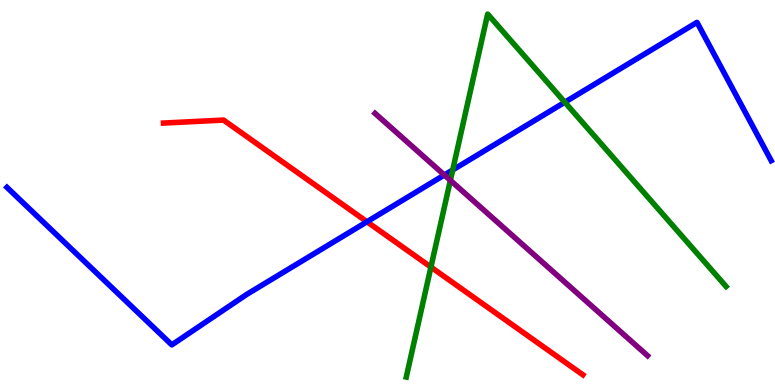[{'lines': ['blue', 'red'], 'intersections': [{'x': 4.74, 'y': 4.24}]}, {'lines': ['green', 'red'], 'intersections': [{'x': 5.56, 'y': 3.06}]}, {'lines': ['purple', 'red'], 'intersections': []}, {'lines': ['blue', 'green'], 'intersections': [{'x': 5.84, 'y': 5.59}, {'x': 7.29, 'y': 7.34}]}, {'lines': ['blue', 'purple'], 'intersections': [{'x': 5.73, 'y': 5.45}]}, {'lines': ['green', 'purple'], 'intersections': [{'x': 5.81, 'y': 5.32}]}]